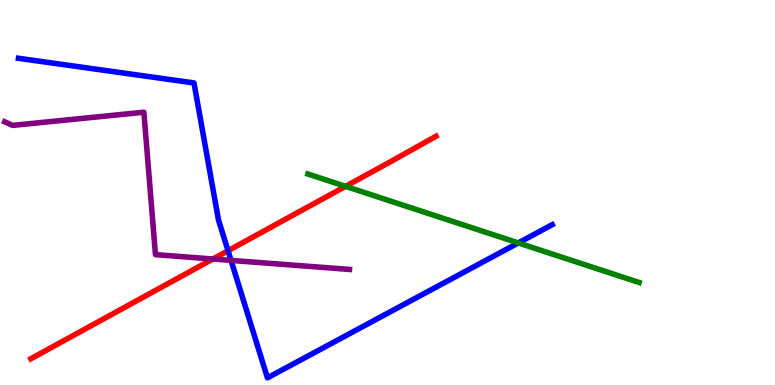[{'lines': ['blue', 'red'], 'intersections': [{'x': 2.94, 'y': 3.49}]}, {'lines': ['green', 'red'], 'intersections': [{'x': 4.46, 'y': 5.16}]}, {'lines': ['purple', 'red'], 'intersections': [{'x': 2.75, 'y': 3.27}]}, {'lines': ['blue', 'green'], 'intersections': [{'x': 6.69, 'y': 3.69}]}, {'lines': ['blue', 'purple'], 'intersections': [{'x': 2.98, 'y': 3.24}]}, {'lines': ['green', 'purple'], 'intersections': []}]